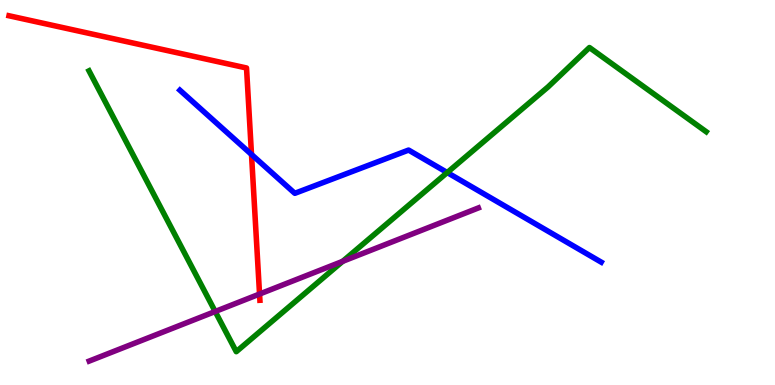[{'lines': ['blue', 'red'], 'intersections': [{'x': 3.25, 'y': 5.99}]}, {'lines': ['green', 'red'], 'intersections': []}, {'lines': ['purple', 'red'], 'intersections': [{'x': 3.35, 'y': 2.36}]}, {'lines': ['blue', 'green'], 'intersections': [{'x': 5.77, 'y': 5.52}]}, {'lines': ['blue', 'purple'], 'intersections': []}, {'lines': ['green', 'purple'], 'intersections': [{'x': 2.78, 'y': 1.91}, {'x': 4.42, 'y': 3.21}]}]